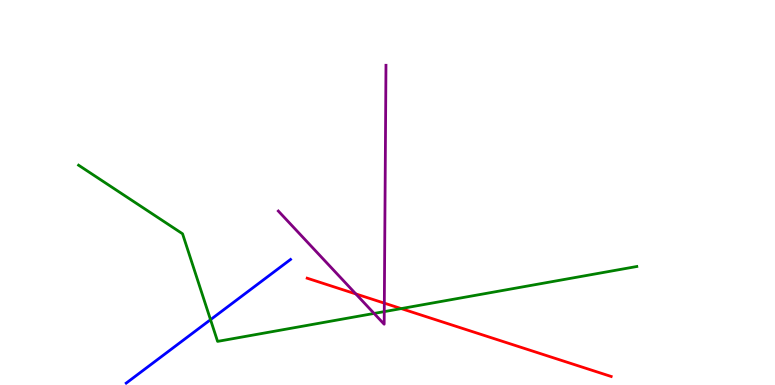[{'lines': ['blue', 'red'], 'intersections': []}, {'lines': ['green', 'red'], 'intersections': [{'x': 5.18, 'y': 1.98}]}, {'lines': ['purple', 'red'], 'intersections': [{'x': 4.59, 'y': 2.37}, {'x': 4.96, 'y': 2.13}]}, {'lines': ['blue', 'green'], 'intersections': [{'x': 2.72, 'y': 1.7}]}, {'lines': ['blue', 'purple'], 'intersections': []}, {'lines': ['green', 'purple'], 'intersections': [{'x': 4.83, 'y': 1.86}, {'x': 4.96, 'y': 1.91}]}]